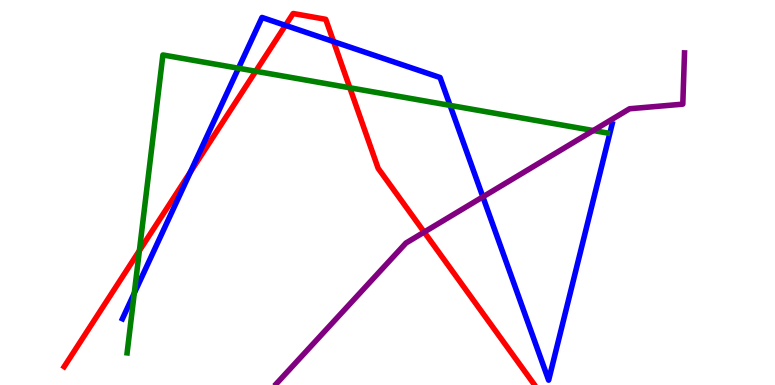[{'lines': ['blue', 'red'], 'intersections': [{'x': 2.46, 'y': 5.53}, {'x': 3.68, 'y': 9.34}, {'x': 4.3, 'y': 8.92}]}, {'lines': ['green', 'red'], 'intersections': [{'x': 1.8, 'y': 3.49}, {'x': 3.3, 'y': 8.15}, {'x': 4.51, 'y': 7.72}]}, {'lines': ['purple', 'red'], 'intersections': [{'x': 5.47, 'y': 3.97}]}, {'lines': ['blue', 'green'], 'intersections': [{'x': 1.73, 'y': 2.38}, {'x': 3.08, 'y': 8.23}, {'x': 5.81, 'y': 7.26}]}, {'lines': ['blue', 'purple'], 'intersections': [{'x': 6.23, 'y': 4.89}]}, {'lines': ['green', 'purple'], 'intersections': [{'x': 7.66, 'y': 6.61}]}]